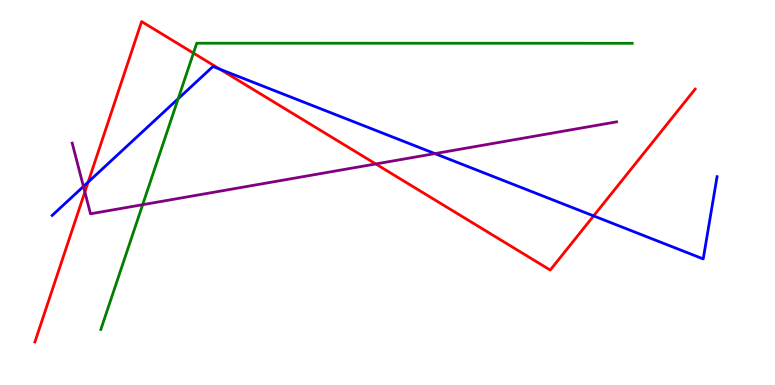[{'lines': ['blue', 'red'], 'intersections': [{'x': 1.14, 'y': 5.27}, {'x': 2.84, 'y': 8.2}, {'x': 7.66, 'y': 4.39}]}, {'lines': ['green', 'red'], 'intersections': [{'x': 2.5, 'y': 8.62}]}, {'lines': ['purple', 'red'], 'intersections': [{'x': 1.09, 'y': 5.01}, {'x': 4.85, 'y': 5.74}]}, {'lines': ['blue', 'green'], 'intersections': [{'x': 2.3, 'y': 7.44}]}, {'lines': ['blue', 'purple'], 'intersections': [{'x': 1.08, 'y': 5.16}, {'x': 5.61, 'y': 6.01}]}, {'lines': ['green', 'purple'], 'intersections': [{'x': 1.84, 'y': 4.68}]}]